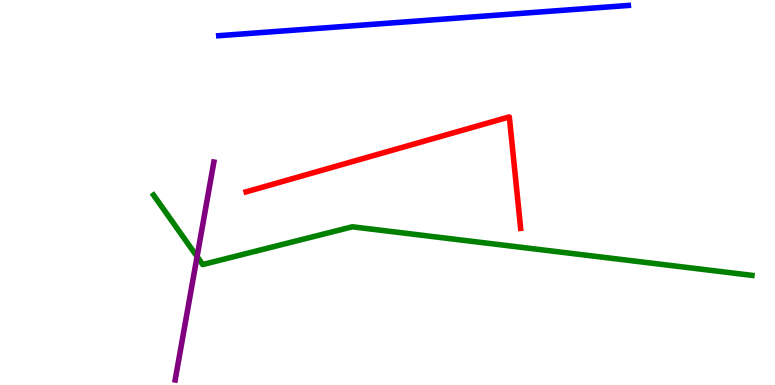[{'lines': ['blue', 'red'], 'intersections': []}, {'lines': ['green', 'red'], 'intersections': []}, {'lines': ['purple', 'red'], 'intersections': []}, {'lines': ['blue', 'green'], 'intersections': []}, {'lines': ['blue', 'purple'], 'intersections': []}, {'lines': ['green', 'purple'], 'intersections': [{'x': 2.54, 'y': 3.34}]}]